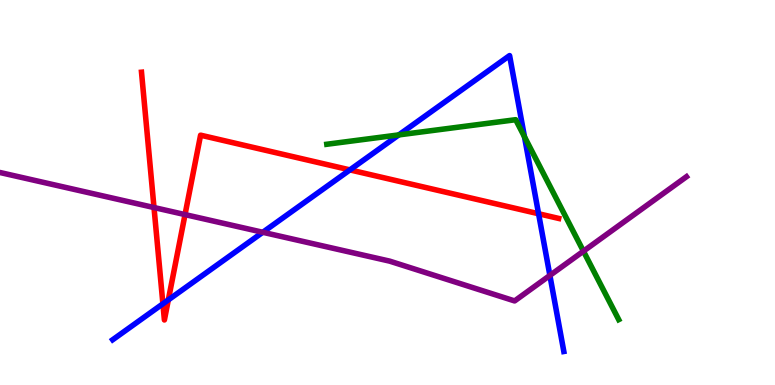[{'lines': ['blue', 'red'], 'intersections': [{'x': 2.1, 'y': 2.11}, {'x': 2.17, 'y': 2.21}, {'x': 4.52, 'y': 5.59}, {'x': 6.95, 'y': 4.45}]}, {'lines': ['green', 'red'], 'intersections': []}, {'lines': ['purple', 'red'], 'intersections': [{'x': 1.99, 'y': 4.61}, {'x': 2.39, 'y': 4.43}]}, {'lines': ['blue', 'green'], 'intersections': [{'x': 5.15, 'y': 6.5}, {'x': 6.77, 'y': 6.45}]}, {'lines': ['blue', 'purple'], 'intersections': [{'x': 3.39, 'y': 3.97}, {'x': 7.1, 'y': 2.85}]}, {'lines': ['green', 'purple'], 'intersections': [{'x': 7.53, 'y': 3.48}]}]